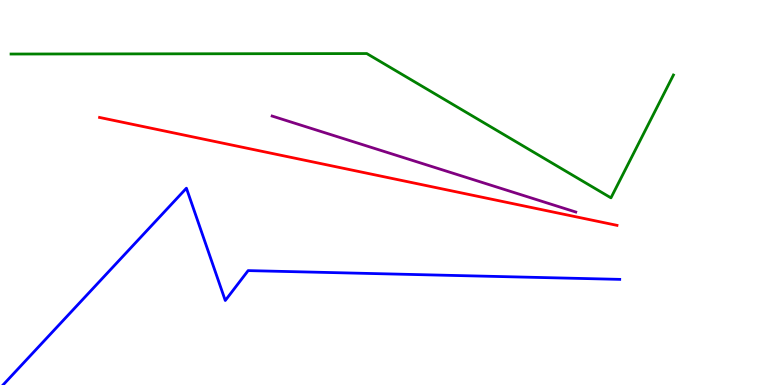[{'lines': ['blue', 'red'], 'intersections': []}, {'lines': ['green', 'red'], 'intersections': []}, {'lines': ['purple', 'red'], 'intersections': []}, {'lines': ['blue', 'green'], 'intersections': []}, {'lines': ['blue', 'purple'], 'intersections': []}, {'lines': ['green', 'purple'], 'intersections': []}]